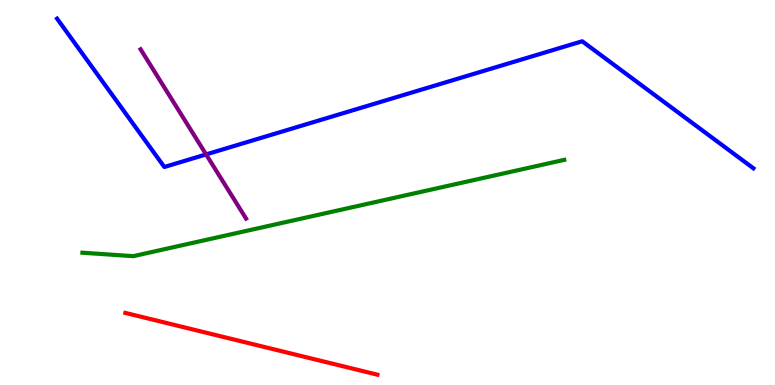[{'lines': ['blue', 'red'], 'intersections': []}, {'lines': ['green', 'red'], 'intersections': []}, {'lines': ['purple', 'red'], 'intersections': []}, {'lines': ['blue', 'green'], 'intersections': []}, {'lines': ['blue', 'purple'], 'intersections': [{'x': 2.66, 'y': 5.99}]}, {'lines': ['green', 'purple'], 'intersections': []}]